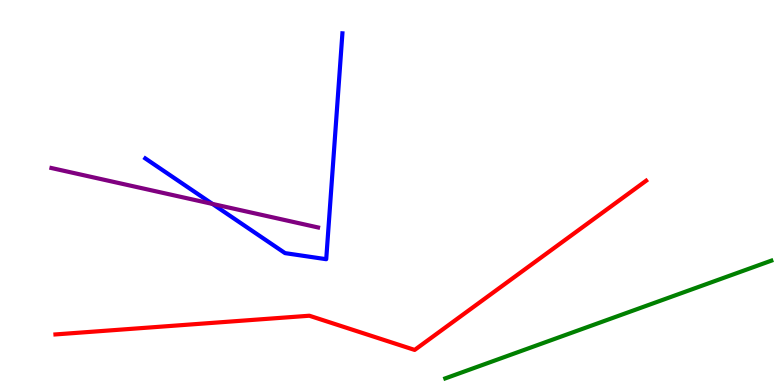[{'lines': ['blue', 'red'], 'intersections': []}, {'lines': ['green', 'red'], 'intersections': []}, {'lines': ['purple', 'red'], 'intersections': []}, {'lines': ['blue', 'green'], 'intersections': []}, {'lines': ['blue', 'purple'], 'intersections': [{'x': 2.74, 'y': 4.7}]}, {'lines': ['green', 'purple'], 'intersections': []}]